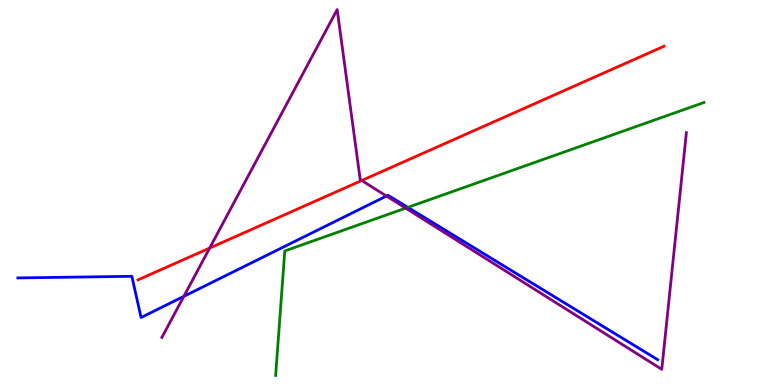[{'lines': ['blue', 'red'], 'intersections': []}, {'lines': ['green', 'red'], 'intersections': []}, {'lines': ['purple', 'red'], 'intersections': [{'x': 2.71, 'y': 3.56}, {'x': 4.67, 'y': 5.31}]}, {'lines': ['blue', 'green'], 'intersections': [{'x': 5.26, 'y': 4.61}]}, {'lines': ['blue', 'purple'], 'intersections': [{'x': 2.37, 'y': 2.3}, {'x': 4.99, 'y': 4.91}]}, {'lines': ['green', 'purple'], 'intersections': [{'x': 5.23, 'y': 4.59}]}]